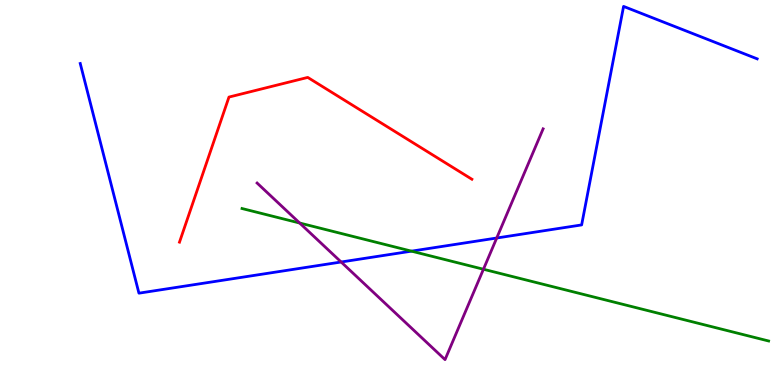[{'lines': ['blue', 'red'], 'intersections': []}, {'lines': ['green', 'red'], 'intersections': []}, {'lines': ['purple', 'red'], 'intersections': []}, {'lines': ['blue', 'green'], 'intersections': [{'x': 5.31, 'y': 3.48}]}, {'lines': ['blue', 'purple'], 'intersections': [{'x': 4.4, 'y': 3.19}, {'x': 6.41, 'y': 3.82}]}, {'lines': ['green', 'purple'], 'intersections': [{'x': 3.87, 'y': 4.21}, {'x': 6.24, 'y': 3.01}]}]